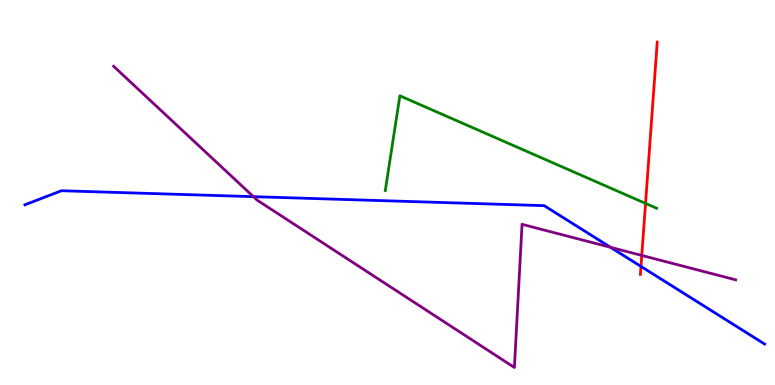[{'lines': ['blue', 'red'], 'intersections': [{'x': 8.27, 'y': 3.08}]}, {'lines': ['green', 'red'], 'intersections': [{'x': 8.33, 'y': 4.72}]}, {'lines': ['purple', 'red'], 'intersections': [{'x': 8.28, 'y': 3.37}]}, {'lines': ['blue', 'green'], 'intersections': []}, {'lines': ['blue', 'purple'], 'intersections': [{'x': 3.27, 'y': 4.89}, {'x': 7.88, 'y': 3.58}]}, {'lines': ['green', 'purple'], 'intersections': []}]